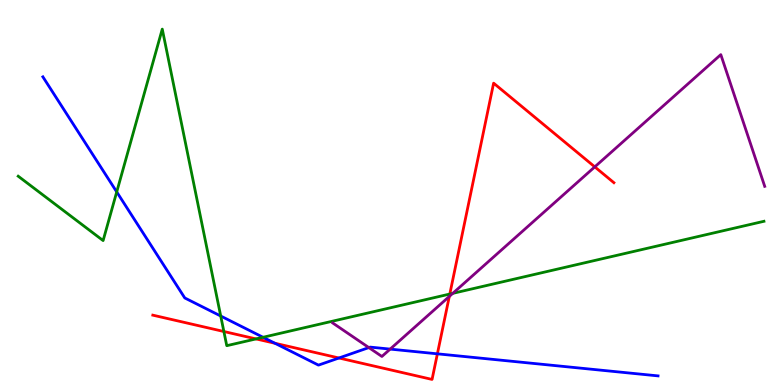[{'lines': ['blue', 'red'], 'intersections': [{'x': 3.55, 'y': 1.08}, {'x': 4.37, 'y': 0.701}, {'x': 5.64, 'y': 0.81}]}, {'lines': ['green', 'red'], 'intersections': [{'x': 2.89, 'y': 1.39}, {'x': 3.3, 'y': 1.2}, {'x': 5.8, 'y': 2.36}]}, {'lines': ['purple', 'red'], 'intersections': [{'x': 5.8, 'y': 2.3}, {'x': 7.67, 'y': 5.67}]}, {'lines': ['blue', 'green'], 'intersections': [{'x': 1.51, 'y': 5.02}, {'x': 2.85, 'y': 1.79}, {'x': 3.39, 'y': 1.24}]}, {'lines': ['blue', 'purple'], 'intersections': [{'x': 4.76, 'y': 0.972}, {'x': 5.03, 'y': 0.932}]}, {'lines': ['green', 'purple'], 'intersections': [{'x': 5.84, 'y': 2.38}]}]